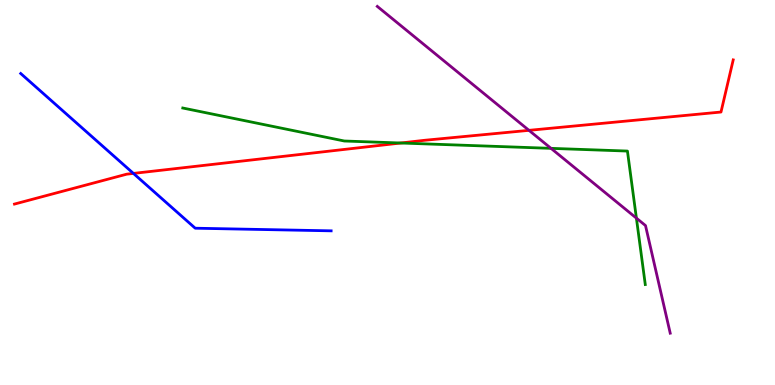[{'lines': ['blue', 'red'], 'intersections': [{'x': 1.72, 'y': 5.5}]}, {'lines': ['green', 'red'], 'intersections': [{'x': 5.17, 'y': 6.29}]}, {'lines': ['purple', 'red'], 'intersections': [{'x': 6.83, 'y': 6.61}]}, {'lines': ['blue', 'green'], 'intersections': []}, {'lines': ['blue', 'purple'], 'intersections': []}, {'lines': ['green', 'purple'], 'intersections': [{'x': 7.11, 'y': 6.15}, {'x': 8.21, 'y': 4.33}]}]